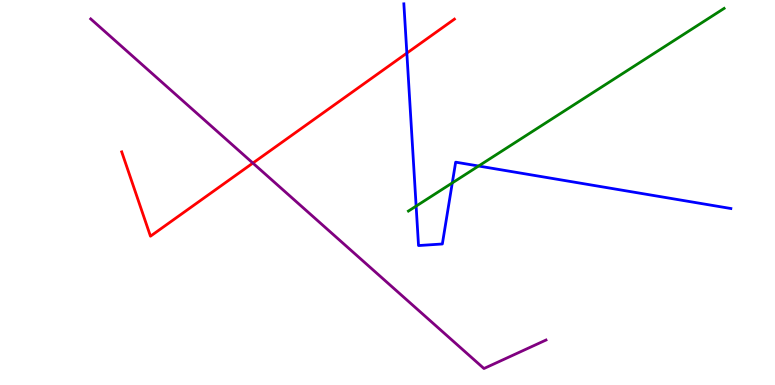[{'lines': ['blue', 'red'], 'intersections': [{'x': 5.25, 'y': 8.62}]}, {'lines': ['green', 'red'], 'intersections': []}, {'lines': ['purple', 'red'], 'intersections': [{'x': 3.26, 'y': 5.76}]}, {'lines': ['blue', 'green'], 'intersections': [{'x': 5.37, 'y': 4.65}, {'x': 5.84, 'y': 5.25}, {'x': 6.18, 'y': 5.69}]}, {'lines': ['blue', 'purple'], 'intersections': []}, {'lines': ['green', 'purple'], 'intersections': []}]